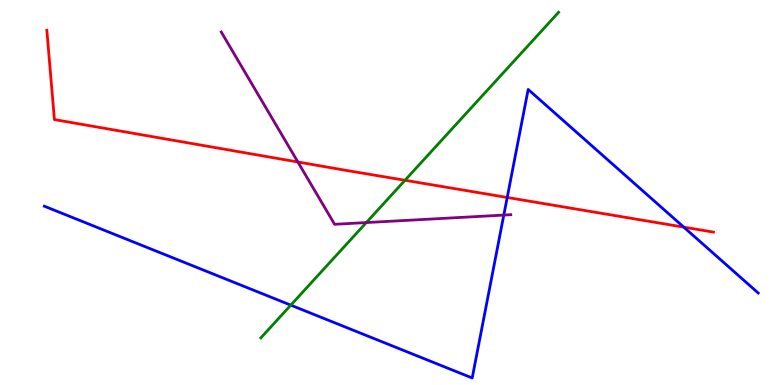[{'lines': ['blue', 'red'], 'intersections': [{'x': 6.54, 'y': 4.87}, {'x': 8.82, 'y': 4.1}]}, {'lines': ['green', 'red'], 'intersections': [{'x': 5.23, 'y': 5.32}]}, {'lines': ['purple', 'red'], 'intersections': [{'x': 3.84, 'y': 5.79}]}, {'lines': ['blue', 'green'], 'intersections': [{'x': 3.75, 'y': 2.07}]}, {'lines': ['blue', 'purple'], 'intersections': [{'x': 6.5, 'y': 4.41}]}, {'lines': ['green', 'purple'], 'intersections': [{'x': 4.73, 'y': 4.22}]}]